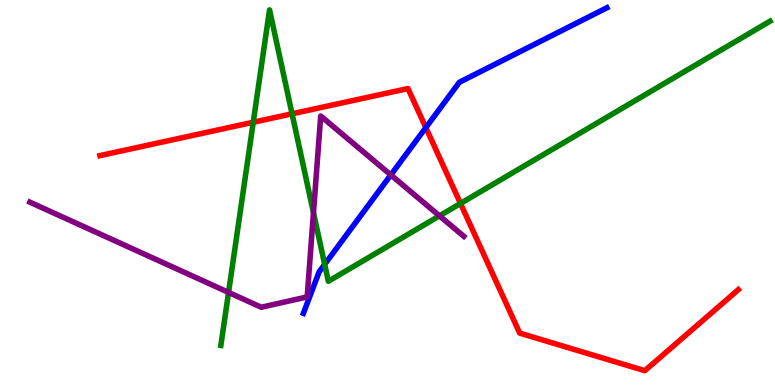[{'lines': ['blue', 'red'], 'intersections': [{'x': 5.49, 'y': 6.69}]}, {'lines': ['green', 'red'], 'intersections': [{'x': 3.27, 'y': 6.82}, {'x': 3.77, 'y': 7.04}, {'x': 5.94, 'y': 4.72}]}, {'lines': ['purple', 'red'], 'intersections': []}, {'lines': ['blue', 'green'], 'intersections': [{'x': 4.19, 'y': 3.13}]}, {'lines': ['blue', 'purple'], 'intersections': [{'x': 5.04, 'y': 5.46}]}, {'lines': ['green', 'purple'], 'intersections': [{'x': 2.95, 'y': 2.41}, {'x': 4.04, 'y': 4.48}, {'x': 5.67, 'y': 4.39}]}]